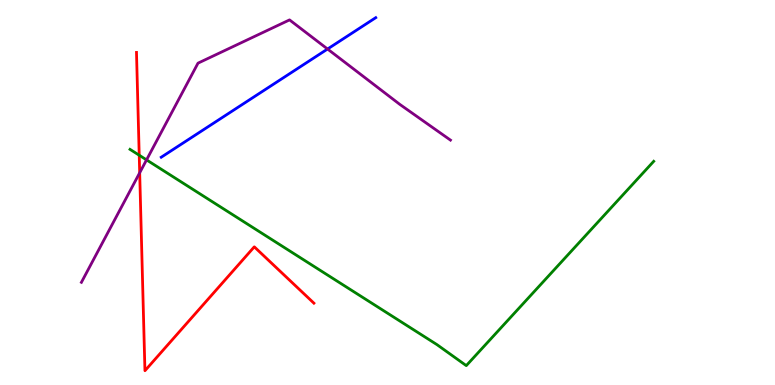[{'lines': ['blue', 'red'], 'intersections': []}, {'lines': ['green', 'red'], 'intersections': [{'x': 1.8, 'y': 5.97}]}, {'lines': ['purple', 'red'], 'intersections': [{'x': 1.8, 'y': 5.51}]}, {'lines': ['blue', 'green'], 'intersections': []}, {'lines': ['blue', 'purple'], 'intersections': [{'x': 4.23, 'y': 8.73}]}, {'lines': ['green', 'purple'], 'intersections': [{'x': 1.89, 'y': 5.85}]}]